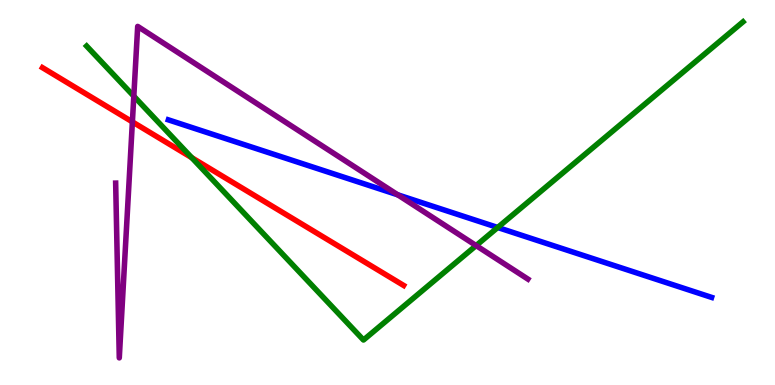[{'lines': ['blue', 'red'], 'intersections': []}, {'lines': ['green', 'red'], 'intersections': [{'x': 2.47, 'y': 5.91}]}, {'lines': ['purple', 'red'], 'intersections': [{'x': 1.71, 'y': 6.83}]}, {'lines': ['blue', 'green'], 'intersections': [{'x': 6.42, 'y': 4.09}]}, {'lines': ['blue', 'purple'], 'intersections': [{'x': 5.13, 'y': 4.94}]}, {'lines': ['green', 'purple'], 'intersections': [{'x': 1.73, 'y': 7.5}, {'x': 6.14, 'y': 3.62}]}]